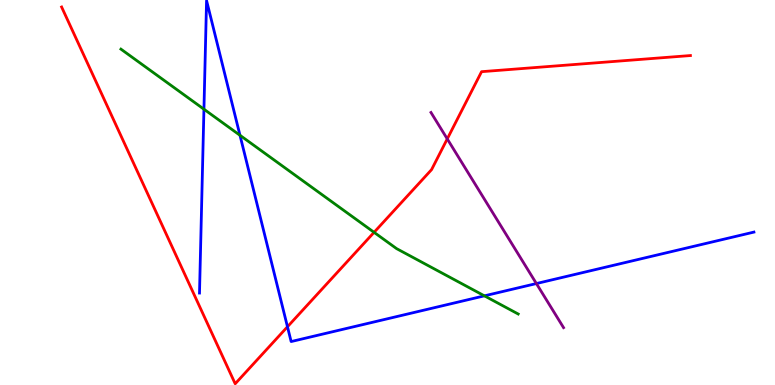[{'lines': ['blue', 'red'], 'intersections': [{'x': 3.71, 'y': 1.51}]}, {'lines': ['green', 'red'], 'intersections': [{'x': 4.83, 'y': 3.97}]}, {'lines': ['purple', 'red'], 'intersections': [{'x': 5.77, 'y': 6.39}]}, {'lines': ['blue', 'green'], 'intersections': [{'x': 2.63, 'y': 7.16}, {'x': 3.1, 'y': 6.49}, {'x': 6.25, 'y': 2.32}]}, {'lines': ['blue', 'purple'], 'intersections': [{'x': 6.92, 'y': 2.64}]}, {'lines': ['green', 'purple'], 'intersections': []}]